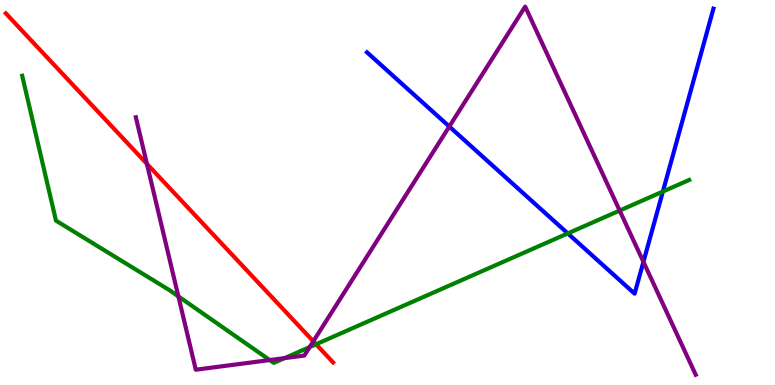[{'lines': ['blue', 'red'], 'intersections': []}, {'lines': ['green', 'red'], 'intersections': [{'x': 4.08, 'y': 1.06}]}, {'lines': ['purple', 'red'], 'intersections': [{'x': 1.9, 'y': 5.74}, {'x': 4.04, 'y': 1.13}]}, {'lines': ['blue', 'green'], 'intersections': [{'x': 7.33, 'y': 3.94}, {'x': 8.55, 'y': 5.02}]}, {'lines': ['blue', 'purple'], 'intersections': [{'x': 5.8, 'y': 6.71}, {'x': 8.3, 'y': 3.2}]}, {'lines': ['green', 'purple'], 'intersections': [{'x': 2.3, 'y': 2.3}, {'x': 3.48, 'y': 0.648}, {'x': 3.67, 'y': 0.698}, {'x': 4.0, 'y': 0.985}, {'x': 8.0, 'y': 4.53}]}]